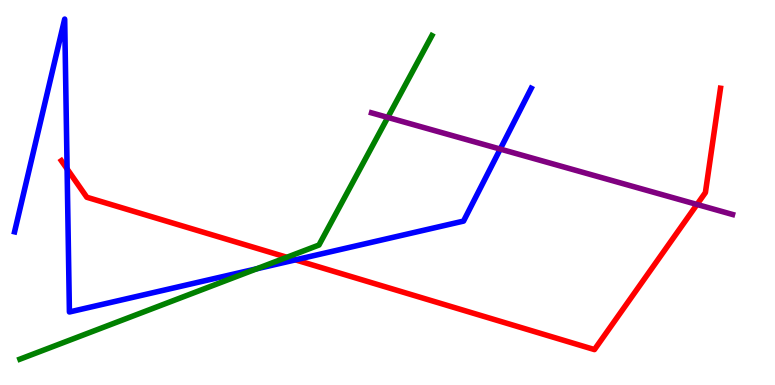[{'lines': ['blue', 'red'], 'intersections': [{'x': 0.866, 'y': 5.61}, {'x': 3.81, 'y': 3.25}]}, {'lines': ['green', 'red'], 'intersections': [{'x': 3.7, 'y': 3.32}]}, {'lines': ['purple', 'red'], 'intersections': [{'x': 8.99, 'y': 4.69}]}, {'lines': ['blue', 'green'], 'intersections': [{'x': 3.31, 'y': 3.02}]}, {'lines': ['blue', 'purple'], 'intersections': [{'x': 6.45, 'y': 6.13}]}, {'lines': ['green', 'purple'], 'intersections': [{'x': 5.0, 'y': 6.95}]}]